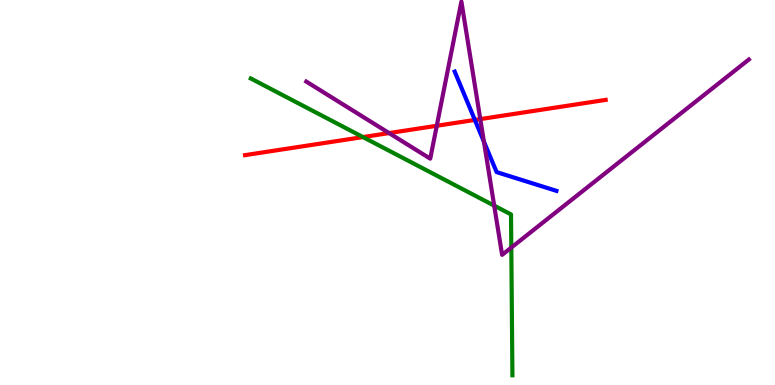[{'lines': ['blue', 'red'], 'intersections': [{'x': 6.13, 'y': 6.88}]}, {'lines': ['green', 'red'], 'intersections': [{'x': 4.68, 'y': 6.44}]}, {'lines': ['purple', 'red'], 'intersections': [{'x': 5.02, 'y': 6.54}, {'x': 5.64, 'y': 6.73}, {'x': 6.2, 'y': 6.91}]}, {'lines': ['blue', 'green'], 'intersections': []}, {'lines': ['blue', 'purple'], 'intersections': [{'x': 6.24, 'y': 6.32}]}, {'lines': ['green', 'purple'], 'intersections': [{'x': 6.38, 'y': 4.66}, {'x': 6.6, 'y': 3.57}]}]